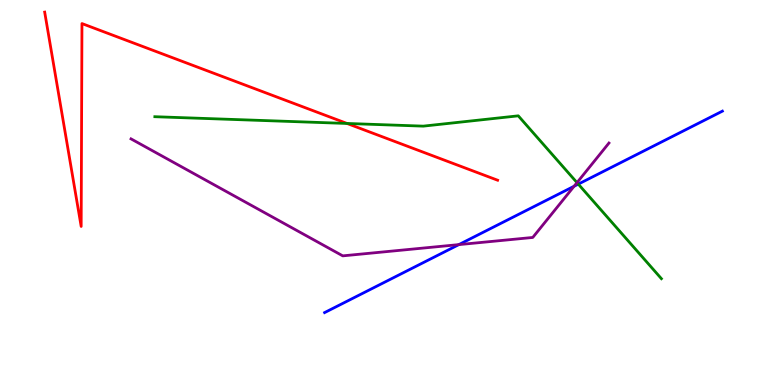[{'lines': ['blue', 'red'], 'intersections': []}, {'lines': ['green', 'red'], 'intersections': [{'x': 4.48, 'y': 6.79}]}, {'lines': ['purple', 'red'], 'intersections': []}, {'lines': ['blue', 'green'], 'intersections': [{'x': 7.46, 'y': 5.22}]}, {'lines': ['blue', 'purple'], 'intersections': [{'x': 5.92, 'y': 3.65}, {'x': 7.41, 'y': 5.16}]}, {'lines': ['green', 'purple'], 'intersections': [{'x': 7.45, 'y': 5.26}]}]